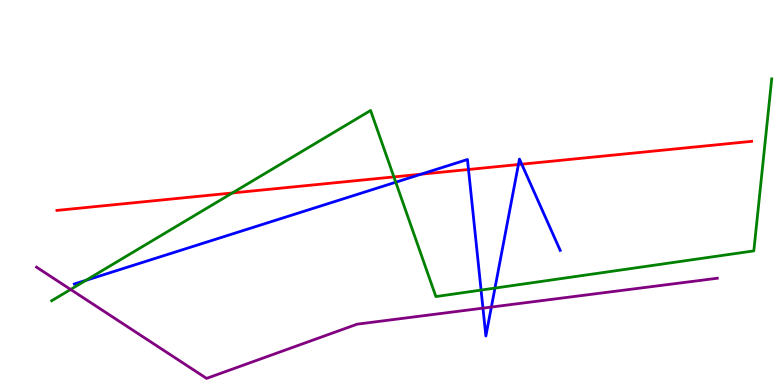[{'lines': ['blue', 'red'], 'intersections': [{'x': 5.43, 'y': 5.48}, {'x': 6.05, 'y': 5.6}, {'x': 6.69, 'y': 5.73}, {'x': 6.73, 'y': 5.74}]}, {'lines': ['green', 'red'], 'intersections': [{'x': 3.0, 'y': 4.99}, {'x': 5.08, 'y': 5.4}]}, {'lines': ['purple', 'red'], 'intersections': []}, {'lines': ['blue', 'green'], 'intersections': [{'x': 1.11, 'y': 2.72}, {'x': 5.11, 'y': 5.27}, {'x': 6.21, 'y': 2.47}, {'x': 6.39, 'y': 2.52}]}, {'lines': ['blue', 'purple'], 'intersections': [{'x': 6.23, 'y': 2.0}, {'x': 6.34, 'y': 2.02}]}, {'lines': ['green', 'purple'], 'intersections': [{'x': 0.911, 'y': 2.48}]}]